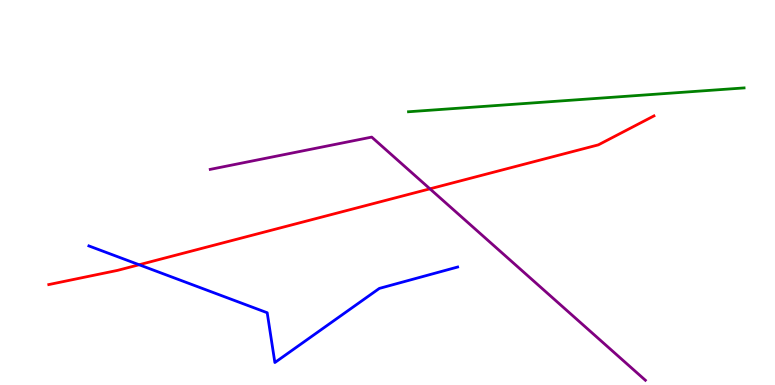[{'lines': ['blue', 'red'], 'intersections': [{'x': 1.8, 'y': 3.12}]}, {'lines': ['green', 'red'], 'intersections': []}, {'lines': ['purple', 'red'], 'intersections': [{'x': 5.55, 'y': 5.1}]}, {'lines': ['blue', 'green'], 'intersections': []}, {'lines': ['blue', 'purple'], 'intersections': []}, {'lines': ['green', 'purple'], 'intersections': []}]